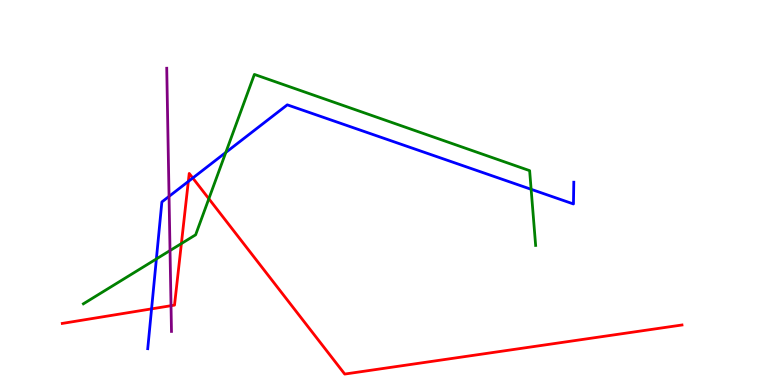[{'lines': ['blue', 'red'], 'intersections': [{'x': 1.96, 'y': 1.98}, {'x': 2.43, 'y': 5.29}, {'x': 2.49, 'y': 5.38}]}, {'lines': ['green', 'red'], 'intersections': [{'x': 2.34, 'y': 3.67}, {'x': 2.69, 'y': 4.84}]}, {'lines': ['purple', 'red'], 'intersections': [{'x': 2.21, 'y': 2.06}]}, {'lines': ['blue', 'green'], 'intersections': [{'x': 2.02, 'y': 3.27}, {'x': 2.91, 'y': 6.04}, {'x': 6.85, 'y': 5.08}]}, {'lines': ['blue', 'purple'], 'intersections': [{'x': 2.18, 'y': 4.9}]}, {'lines': ['green', 'purple'], 'intersections': [{'x': 2.19, 'y': 3.49}]}]